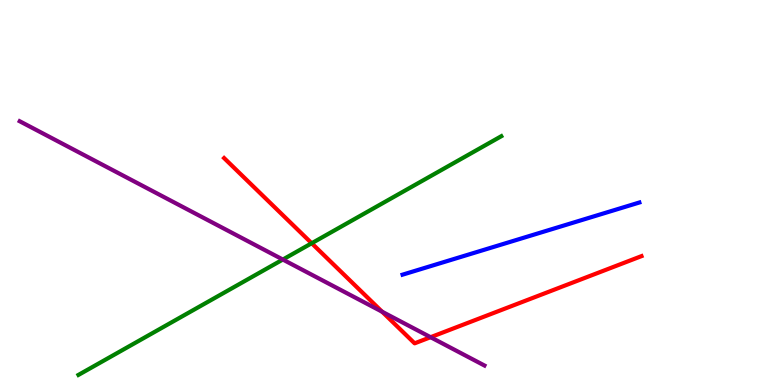[{'lines': ['blue', 'red'], 'intersections': []}, {'lines': ['green', 'red'], 'intersections': [{'x': 4.02, 'y': 3.68}]}, {'lines': ['purple', 'red'], 'intersections': [{'x': 4.93, 'y': 1.9}, {'x': 5.56, 'y': 1.24}]}, {'lines': ['blue', 'green'], 'intersections': []}, {'lines': ['blue', 'purple'], 'intersections': []}, {'lines': ['green', 'purple'], 'intersections': [{'x': 3.65, 'y': 3.26}]}]